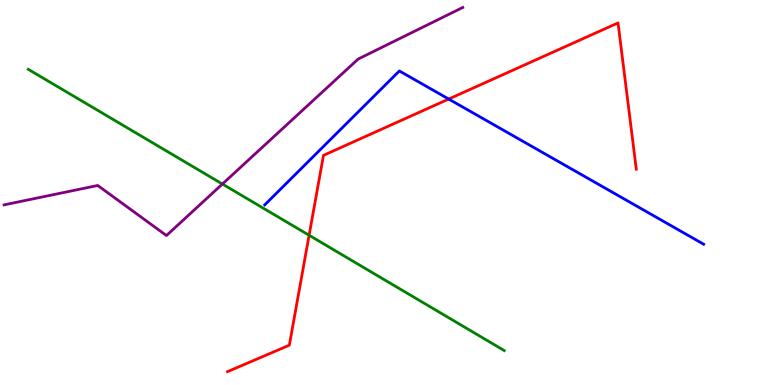[{'lines': ['blue', 'red'], 'intersections': [{'x': 5.79, 'y': 7.43}]}, {'lines': ['green', 'red'], 'intersections': [{'x': 3.99, 'y': 3.89}]}, {'lines': ['purple', 'red'], 'intersections': []}, {'lines': ['blue', 'green'], 'intersections': []}, {'lines': ['blue', 'purple'], 'intersections': []}, {'lines': ['green', 'purple'], 'intersections': [{'x': 2.87, 'y': 5.22}]}]